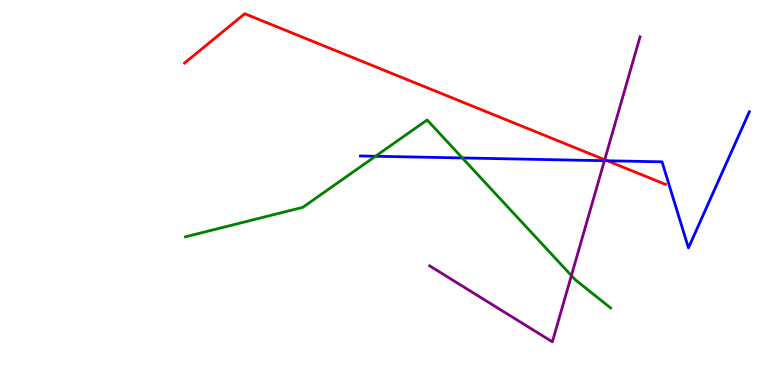[{'lines': ['blue', 'red'], 'intersections': [{'x': 7.84, 'y': 5.82}]}, {'lines': ['green', 'red'], 'intersections': []}, {'lines': ['purple', 'red'], 'intersections': [{'x': 7.8, 'y': 5.85}]}, {'lines': ['blue', 'green'], 'intersections': [{'x': 4.84, 'y': 5.94}, {'x': 5.97, 'y': 5.9}]}, {'lines': ['blue', 'purple'], 'intersections': [{'x': 7.8, 'y': 5.83}]}, {'lines': ['green', 'purple'], 'intersections': [{'x': 7.37, 'y': 2.84}]}]